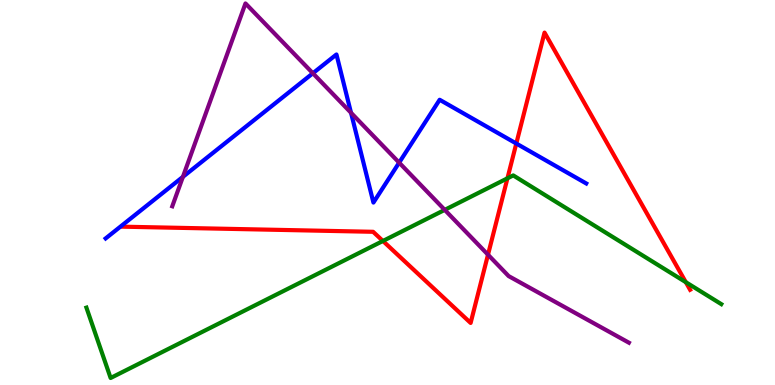[{'lines': ['blue', 'red'], 'intersections': [{'x': 6.66, 'y': 6.27}]}, {'lines': ['green', 'red'], 'intersections': [{'x': 4.94, 'y': 3.74}, {'x': 6.55, 'y': 5.37}, {'x': 8.85, 'y': 2.67}]}, {'lines': ['purple', 'red'], 'intersections': [{'x': 6.3, 'y': 3.38}]}, {'lines': ['blue', 'green'], 'intersections': []}, {'lines': ['blue', 'purple'], 'intersections': [{'x': 2.36, 'y': 5.41}, {'x': 4.04, 'y': 8.1}, {'x': 4.53, 'y': 7.07}, {'x': 5.15, 'y': 5.78}]}, {'lines': ['green', 'purple'], 'intersections': [{'x': 5.74, 'y': 4.55}]}]